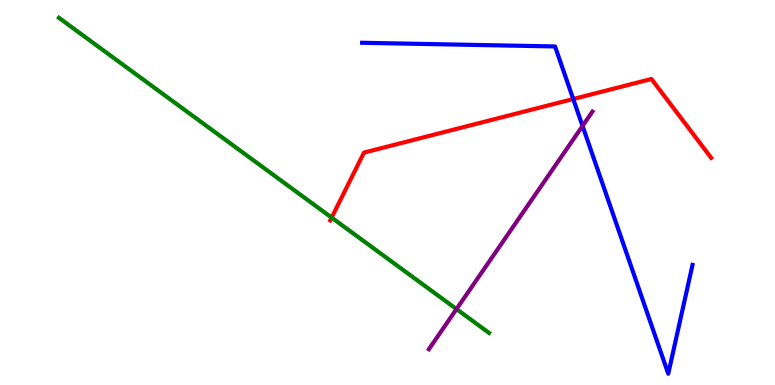[{'lines': ['blue', 'red'], 'intersections': [{'x': 7.4, 'y': 7.43}]}, {'lines': ['green', 'red'], 'intersections': [{'x': 4.28, 'y': 4.35}]}, {'lines': ['purple', 'red'], 'intersections': []}, {'lines': ['blue', 'green'], 'intersections': []}, {'lines': ['blue', 'purple'], 'intersections': [{'x': 7.52, 'y': 6.73}]}, {'lines': ['green', 'purple'], 'intersections': [{'x': 5.89, 'y': 1.97}]}]